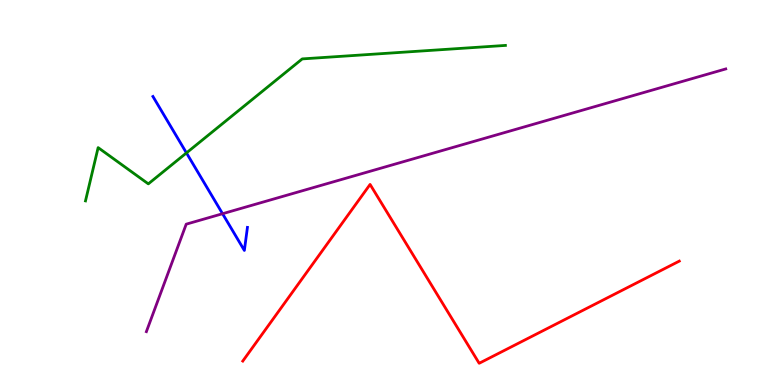[{'lines': ['blue', 'red'], 'intersections': []}, {'lines': ['green', 'red'], 'intersections': []}, {'lines': ['purple', 'red'], 'intersections': []}, {'lines': ['blue', 'green'], 'intersections': [{'x': 2.41, 'y': 6.03}]}, {'lines': ['blue', 'purple'], 'intersections': [{'x': 2.87, 'y': 4.45}]}, {'lines': ['green', 'purple'], 'intersections': []}]